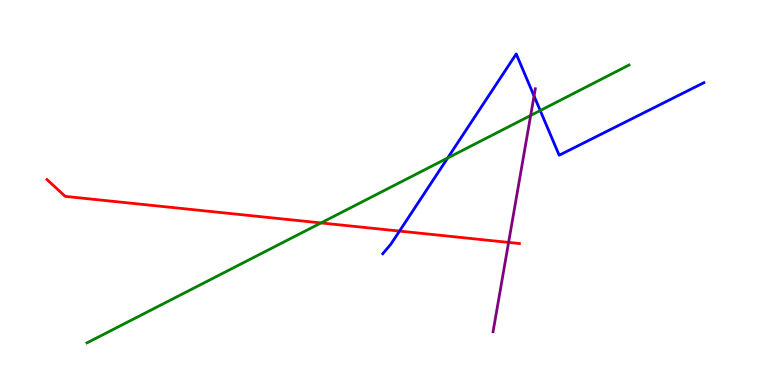[{'lines': ['blue', 'red'], 'intersections': [{'x': 5.15, 'y': 4.0}]}, {'lines': ['green', 'red'], 'intersections': [{'x': 4.14, 'y': 4.21}]}, {'lines': ['purple', 'red'], 'intersections': [{'x': 6.56, 'y': 3.7}]}, {'lines': ['blue', 'green'], 'intersections': [{'x': 5.78, 'y': 5.9}, {'x': 6.97, 'y': 7.13}]}, {'lines': ['blue', 'purple'], 'intersections': [{'x': 6.89, 'y': 7.51}]}, {'lines': ['green', 'purple'], 'intersections': [{'x': 6.85, 'y': 7.0}]}]